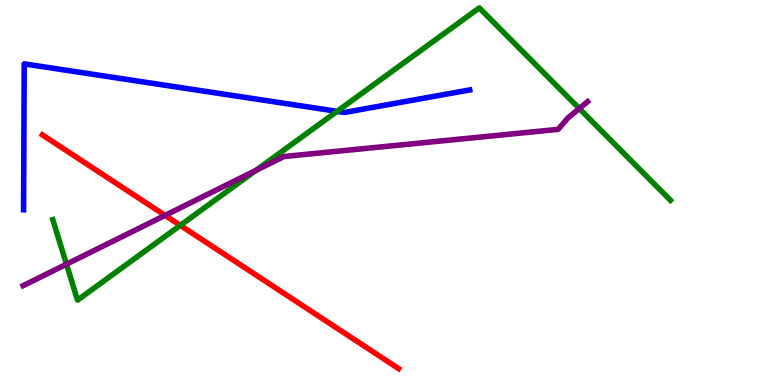[{'lines': ['blue', 'red'], 'intersections': []}, {'lines': ['green', 'red'], 'intersections': [{'x': 2.33, 'y': 4.15}]}, {'lines': ['purple', 'red'], 'intersections': [{'x': 2.13, 'y': 4.41}]}, {'lines': ['blue', 'green'], 'intersections': [{'x': 4.35, 'y': 7.11}]}, {'lines': ['blue', 'purple'], 'intersections': []}, {'lines': ['green', 'purple'], 'intersections': [{'x': 0.858, 'y': 3.14}, {'x': 3.3, 'y': 5.57}, {'x': 7.47, 'y': 7.18}]}]